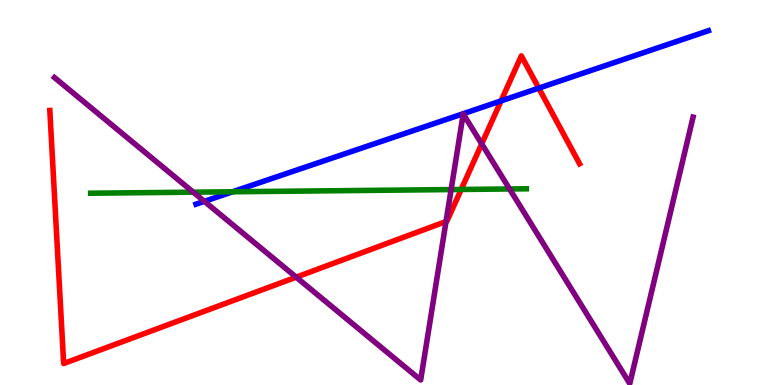[{'lines': ['blue', 'red'], 'intersections': [{'x': 6.47, 'y': 7.38}, {'x': 6.95, 'y': 7.71}]}, {'lines': ['green', 'red'], 'intersections': [{'x': 5.95, 'y': 5.08}]}, {'lines': ['purple', 'red'], 'intersections': [{'x': 3.82, 'y': 2.8}, {'x': 5.76, 'y': 4.25}, {'x': 6.22, 'y': 6.26}]}, {'lines': ['blue', 'green'], 'intersections': [{'x': 3.0, 'y': 5.02}]}, {'lines': ['blue', 'purple'], 'intersections': [{'x': 2.64, 'y': 4.77}]}, {'lines': ['green', 'purple'], 'intersections': [{'x': 2.49, 'y': 5.01}, {'x': 5.82, 'y': 5.08}, {'x': 6.58, 'y': 5.09}]}]